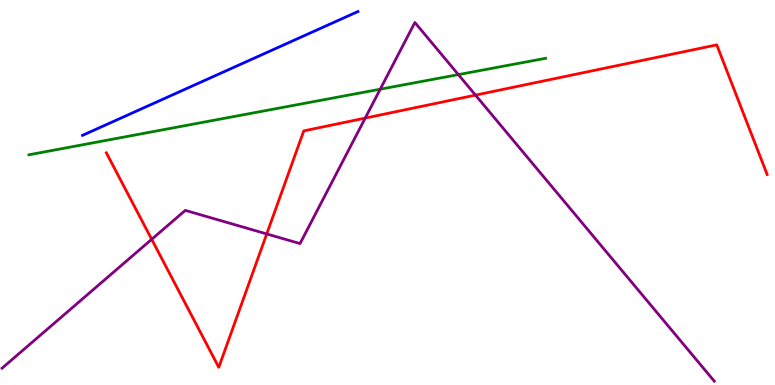[{'lines': ['blue', 'red'], 'intersections': []}, {'lines': ['green', 'red'], 'intersections': []}, {'lines': ['purple', 'red'], 'intersections': [{'x': 1.96, 'y': 3.78}, {'x': 3.44, 'y': 3.92}, {'x': 4.71, 'y': 6.93}, {'x': 6.14, 'y': 7.53}]}, {'lines': ['blue', 'green'], 'intersections': []}, {'lines': ['blue', 'purple'], 'intersections': []}, {'lines': ['green', 'purple'], 'intersections': [{'x': 4.91, 'y': 7.68}, {'x': 5.91, 'y': 8.06}]}]